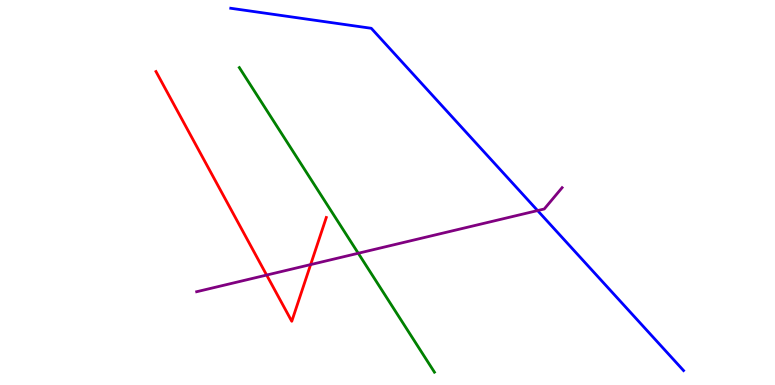[{'lines': ['blue', 'red'], 'intersections': []}, {'lines': ['green', 'red'], 'intersections': []}, {'lines': ['purple', 'red'], 'intersections': [{'x': 3.44, 'y': 2.86}, {'x': 4.01, 'y': 3.13}]}, {'lines': ['blue', 'green'], 'intersections': []}, {'lines': ['blue', 'purple'], 'intersections': [{'x': 6.94, 'y': 4.53}]}, {'lines': ['green', 'purple'], 'intersections': [{'x': 4.62, 'y': 3.42}]}]